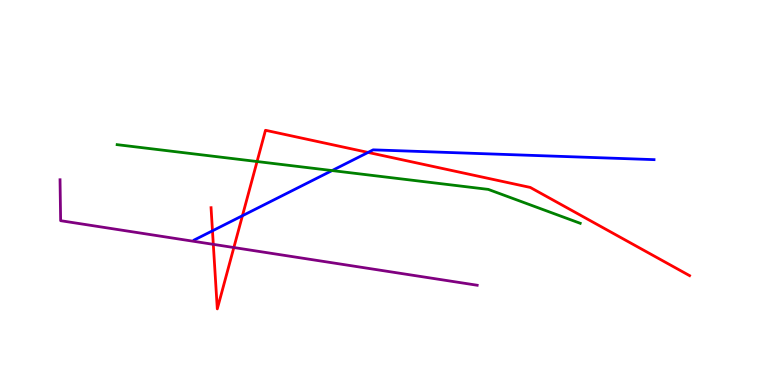[{'lines': ['blue', 'red'], 'intersections': [{'x': 2.74, 'y': 4.0}, {'x': 3.13, 'y': 4.4}, {'x': 4.75, 'y': 6.04}]}, {'lines': ['green', 'red'], 'intersections': [{'x': 3.32, 'y': 5.8}]}, {'lines': ['purple', 'red'], 'intersections': [{'x': 2.75, 'y': 3.65}, {'x': 3.02, 'y': 3.57}]}, {'lines': ['blue', 'green'], 'intersections': [{'x': 4.28, 'y': 5.57}]}, {'lines': ['blue', 'purple'], 'intersections': []}, {'lines': ['green', 'purple'], 'intersections': []}]